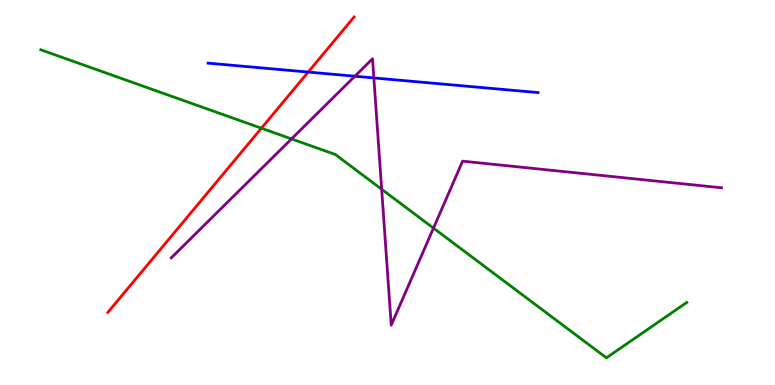[{'lines': ['blue', 'red'], 'intersections': [{'x': 3.98, 'y': 8.13}]}, {'lines': ['green', 'red'], 'intersections': [{'x': 3.37, 'y': 6.67}]}, {'lines': ['purple', 'red'], 'intersections': []}, {'lines': ['blue', 'green'], 'intersections': []}, {'lines': ['blue', 'purple'], 'intersections': [{'x': 4.58, 'y': 8.02}, {'x': 4.82, 'y': 7.98}]}, {'lines': ['green', 'purple'], 'intersections': [{'x': 3.76, 'y': 6.39}, {'x': 4.92, 'y': 5.08}, {'x': 5.59, 'y': 4.07}]}]